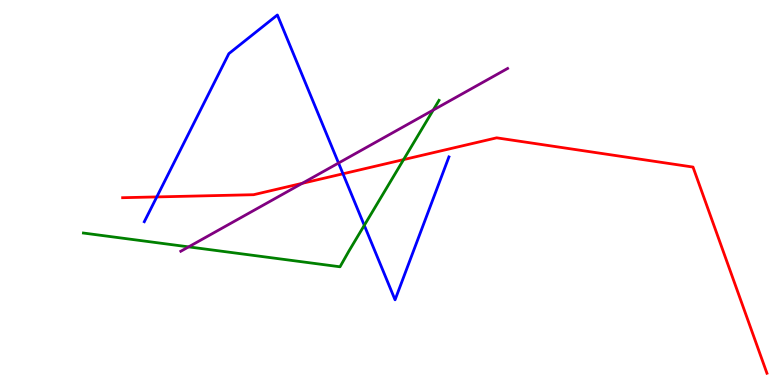[{'lines': ['blue', 'red'], 'intersections': [{'x': 2.02, 'y': 4.89}, {'x': 4.43, 'y': 5.49}]}, {'lines': ['green', 'red'], 'intersections': [{'x': 5.21, 'y': 5.85}]}, {'lines': ['purple', 'red'], 'intersections': [{'x': 3.9, 'y': 5.24}]}, {'lines': ['blue', 'green'], 'intersections': [{'x': 4.7, 'y': 4.15}]}, {'lines': ['blue', 'purple'], 'intersections': [{'x': 4.37, 'y': 5.77}]}, {'lines': ['green', 'purple'], 'intersections': [{'x': 2.43, 'y': 3.59}, {'x': 5.59, 'y': 7.14}]}]